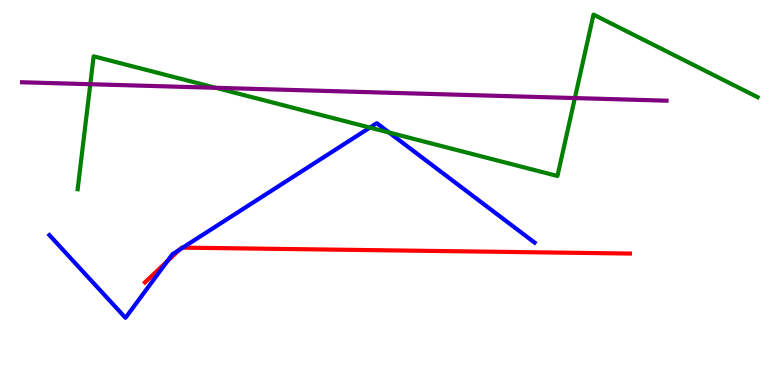[{'lines': ['blue', 'red'], 'intersections': [{'x': 2.16, 'y': 3.21}, {'x': 2.32, 'y': 3.51}, {'x': 2.36, 'y': 3.57}]}, {'lines': ['green', 'red'], 'intersections': []}, {'lines': ['purple', 'red'], 'intersections': []}, {'lines': ['blue', 'green'], 'intersections': [{'x': 4.77, 'y': 6.69}, {'x': 5.02, 'y': 6.56}]}, {'lines': ['blue', 'purple'], 'intersections': []}, {'lines': ['green', 'purple'], 'intersections': [{'x': 1.17, 'y': 7.81}, {'x': 2.78, 'y': 7.72}, {'x': 7.42, 'y': 7.45}]}]